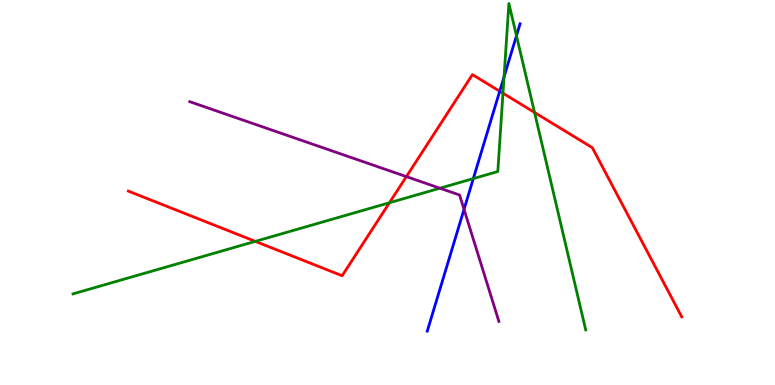[{'lines': ['blue', 'red'], 'intersections': [{'x': 6.45, 'y': 7.63}]}, {'lines': ['green', 'red'], 'intersections': [{'x': 3.29, 'y': 3.73}, {'x': 5.03, 'y': 4.73}, {'x': 6.49, 'y': 7.58}, {'x': 6.9, 'y': 7.08}]}, {'lines': ['purple', 'red'], 'intersections': [{'x': 5.24, 'y': 5.41}]}, {'lines': ['blue', 'green'], 'intersections': [{'x': 6.11, 'y': 5.36}, {'x': 6.5, 'y': 8.0}, {'x': 6.66, 'y': 9.07}]}, {'lines': ['blue', 'purple'], 'intersections': [{'x': 5.99, 'y': 4.56}]}, {'lines': ['green', 'purple'], 'intersections': [{'x': 5.68, 'y': 5.11}]}]